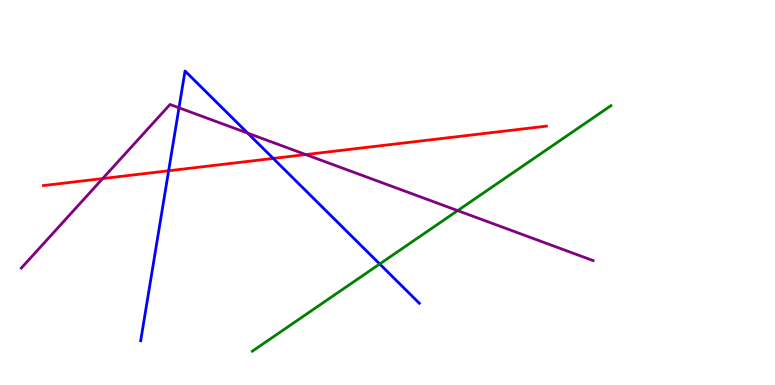[{'lines': ['blue', 'red'], 'intersections': [{'x': 2.18, 'y': 5.56}, {'x': 3.53, 'y': 5.89}]}, {'lines': ['green', 'red'], 'intersections': []}, {'lines': ['purple', 'red'], 'intersections': [{'x': 1.32, 'y': 5.36}, {'x': 3.95, 'y': 5.99}]}, {'lines': ['blue', 'green'], 'intersections': [{'x': 4.9, 'y': 3.14}]}, {'lines': ['blue', 'purple'], 'intersections': [{'x': 2.31, 'y': 7.2}, {'x': 3.2, 'y': 6.54}]}, {'lines': ['green', 'purple'], 'intersections': [{'x': 5.91, 'y': 4.53}]}]